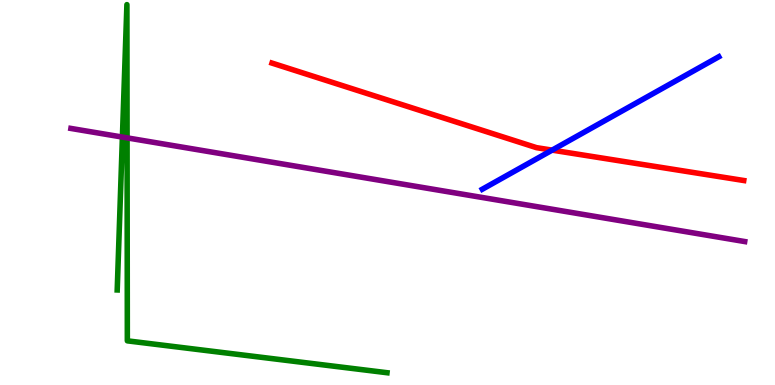[{'lines': ['blue', 'red'], 'intersections': [{'x': 7.12, 'y': 6.1}]}, {'lines': ['green', 'red'], 'intersections': []}, {'lines': ['purple', 'red'], 'intersections': []}, {'lines': ['blue', 'green'], 'intersections': []}, {'lines': ['blue', 'purple'], 'intersections': []}, {'lines': ['green', 'purple'], 'intersections': [{'x': 1.58, 'y': 6.44}, {'x': 1.64, 'y': 6.42}]}]